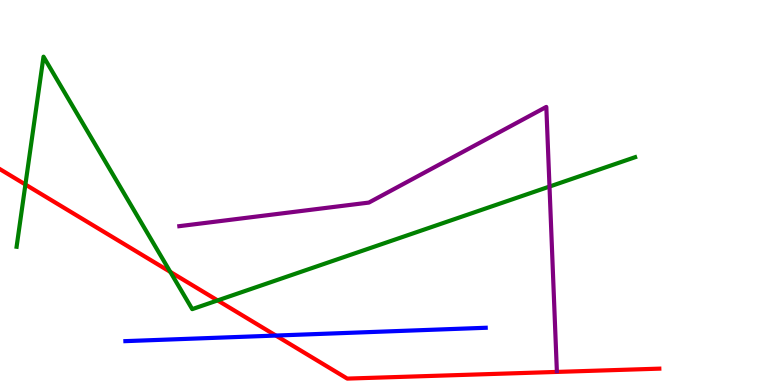[{'lines': ['blue', 'red'], 'intersections': [{'x': 3.56, 'y': 1.28}]}, {'lines': ['green', 'red'], 'intersections': [{'x': 0.328, 'y': 5.21}, {'x': 2.2, 'y': 2.94}, {'x': 2.81, 'y': 2.2}]}, {'lines': ['purple', 'red'], 'intersections': []}, {'lines': ['blue', 'green'], 'intersections': []}, {'lines': ['blue', 'purple'], 'intersections': []}, {'lines': ['green', 'purple'], 'intersections': [{'x': 7.09, 'y': 5.15}]}]